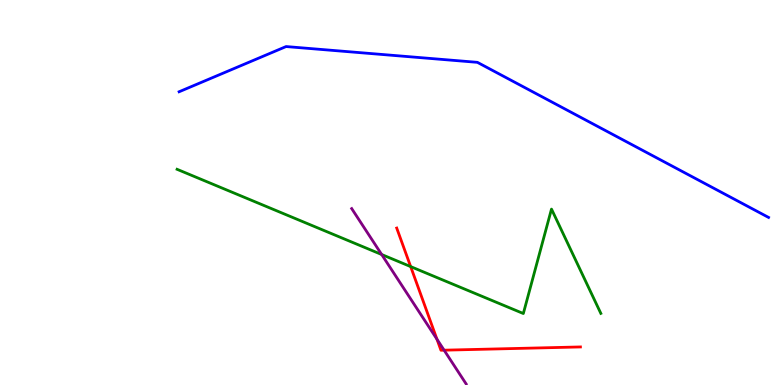[{'lines': ['blue', 'red'], 'intersections': []}, {'lines': ['green', 'red'], 'intersections': [{'x': 5.3, 'y': 3.08}]}, {'lines': ['purple', 'red'], 'intersections': [{'x': 5.64, 'y': 1.19}, {'x': 5.73, 'y': 0.904}]}, {'lines': ['blue', 'green'], 'intersections': []}, {'lines': ['blue', 'purple'], 'intersections': []}, {'lines': ['green', 'purple'], 'intersections': [{'x': 4.92, 'y': 3.39}]}]